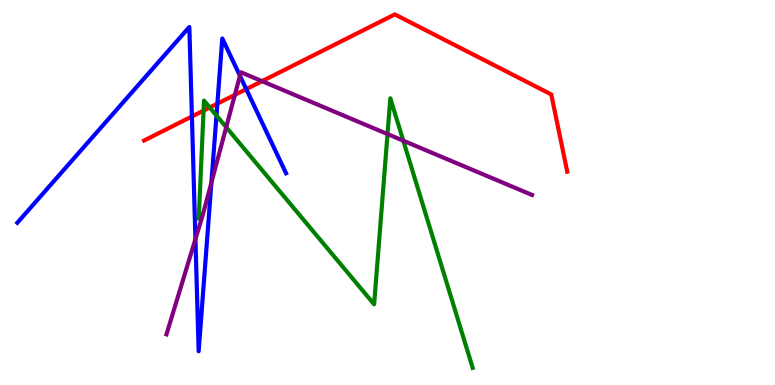[{'lines': ['blue', 'red'], 'intersections': [{'x': 2.48, 'y': 6.97}, {'x': 2.8, 'y': 7.31}, {'x': 3.18, 'y': 7.68}]}, {'lines': ['green', 'red'], 'intersections': [{'x': 2.63, 'y': 7.13}, {'x': 2.71, 'y': 7.21}]}, {'lines': ['purple', 'red'], 'intersections': [{'x': 3.03, 'y': 7.54}, {'x': 3.38, 'y': 7.89}]}, {'lines': ['blue', 'green'], 'intersections': [{'x': 2.79, 'y': 7.0}]}, {'lines': ['blue', 'purple'], 'intersections': [{'x': 2.52, 'y': 3.79}, {'x': 2.73, 'y': 5.26}, {'x': 3.1, 'y': 8.03}]}, {'lines': ['green', 'purple'], 'intersections': [{'x': 2.92, 'y': 6.7}, {'x': 5.0, 'y': 6.52}, {'x': 5.2, 'y': 6.35}]}]